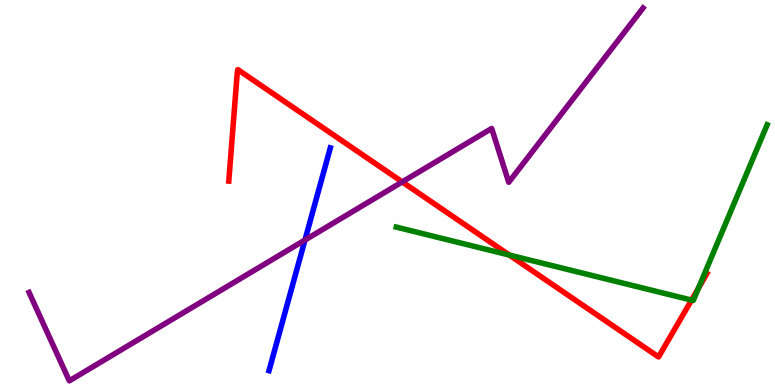[{'lines': ['blue', 'red'], 'intersections': []}, {'lines': ['green', 'red'], 'intersections': [{'x': 6.57, 'y': 3.38}, {'x': 8.92, 'y': 2.21}, {'x': 9.01, 'y': 2.51}]}, {'lines': ['purple', 'red'], 'intersections': [{'x': 5.19, 'y': 5.28}]}, {'lines': ['blue', 'green'], 'intersections': []}, {'lines': ['blue', 'purple'], 'intersections': [{'x': 3.93, 'y': 3.77}]}, {'lines': ['green', 'purple'], 'intersections': []}]